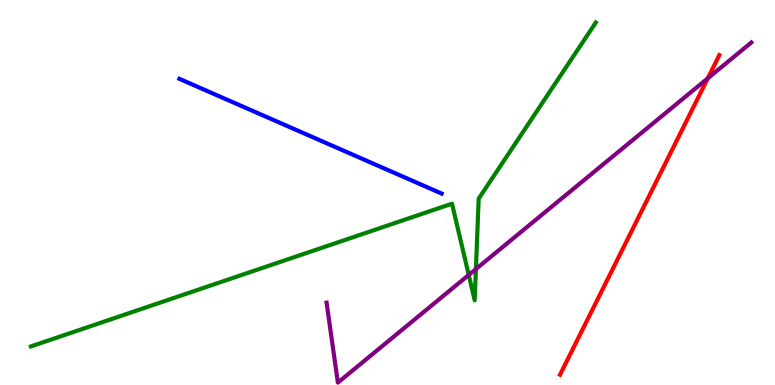[{'lines': ['blue', 'red'], 'intersections': []}, {'lines': ['green', 'red'], 'intersections': []}, {'lines': ['purple', 'red'], 'intersections': [{'x': 9.13, 'y': 7.97}]}, {'lines': ['blue', 'green'], 'intersections': []}, {'lines': ['blue', 'purple'], 'intersections': []}, {'lines': ['green', 'purple'], 'intersections': [{'x': 6.05, 'y': 2.86}, {'x': 6.14, 'y': 3.01}]}]